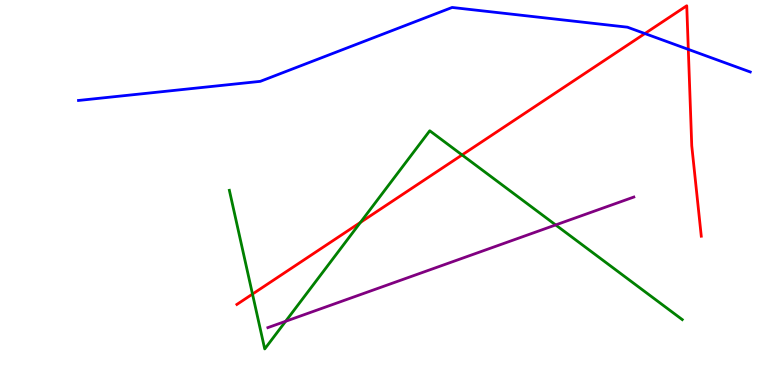[{'lines': ['blue', 'red'], 'intersections': [{'x': 8.32, 'y': 9.13}, {'x': 8.88, 'y': 8.72}]}, {'lines': ['green', 'red'], 'intersections': [{'x': 3.26, 'y': 2.36}, {'x': 4.65, 'y': 4.22}, {'x': 5.96, 'y': 5.98}]}, {'lines': ['purple', 'red'], 'intersections': []}, {'lines': ['blue', 'green'], 'intersections': []}, {'lines': ['blue', 'purple'], 'intersections': []}, {'lines': ['green', 'purple'], 'intersections': [{'x': 3.69, 'y': 1.66}, {'x': 7.17, 'y': 4.16}]}]